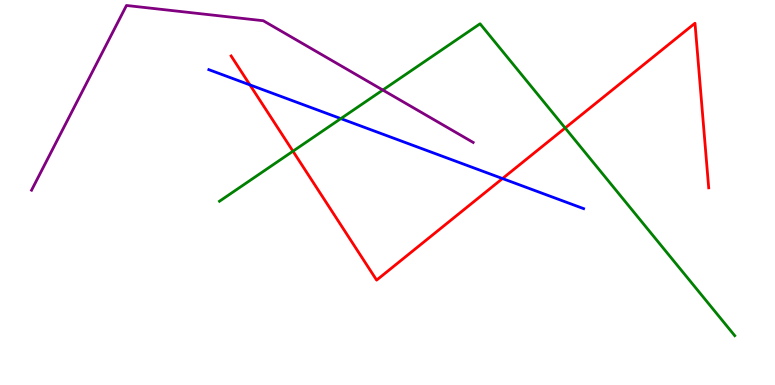[{'lines': ['blue', 'red'], 'intersections': [{'x': 3.22, 'y': 7.8}, {'x': 6.48, 'y': 5.36}]}, {'lines': ['green', 'red'], 'intersections': [{'x': 3.78, 'y': 6.07}, {'x': 7.29, 'y': 6.68}]}, {'lines': ['purple', 'red'], 'intersections': []}, {'lines': ['blue', 'green'], 'intersections': [{'x': 4.4, 'y': 6.92}]}, {'lines': ['blue', 'purple'], 'intersections': []}, {'lines': ['green', 'purple'], 'intersections': [{'x': 4.94, 'y': 7.66}]}]